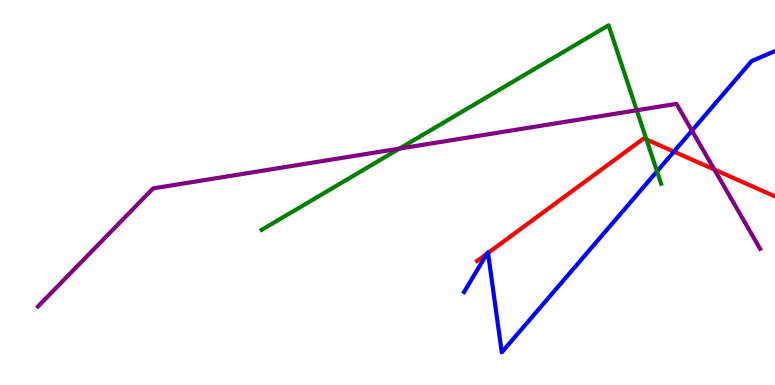[{'lines': ['blue', 'red'], 'intersections': [{'x': 6.28, 'y': 3.41}, {'x': 6.3, 'y': 3.43}, {'x': 8.7, 'y': 6.06}]}, {'lines': ['green', 'red'], 'intersections': [{'x': 8.34, 'y': 6.38}]}, {'lines': ['purple', 'red'], 'intersections': [{'x': 9.22, 'y': 5.6}]}, {'lines': ['blue', 'green'], 'intersections': [{'x': 8.48, 'y': 5.55}]}, {'lines': ['blue', 'purple'], 'intersections': [{'x': 8.93, 'y': 6.61}]}, {'lines': ['green', 'purple'], 'intersections': [{'x': 5.15, 'y': 6.14}, {'x': 8.22, 'y': 7.14}]}]